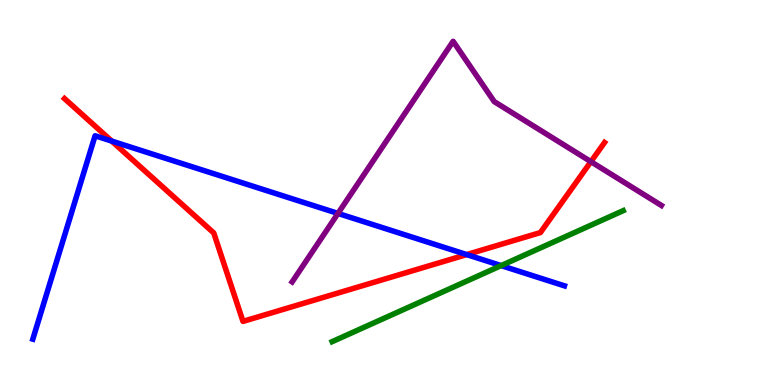[{'lines': ['blue', 'red'], 'intersections': [{'x': 1.44, 'y': 6.34}, {'x': 6.02, 'y': 3.39}]}, {'lines': ['green', 'red'], 'intersections': []}, {'lines': ['purple', 'red'], 'intersections': [{'x': 7.62, 'y': 5.8}]}, {'lines': ['blue', 'green'], 'intersections': [{'x': 6.47, 'y': 3.1}]}, {'lines': ['blue', 'purple'], 'intersections': [{'x': 4.36, 'y': 4.46}]}, {'lines': ['green', 'purple'], 'intersections': []}]